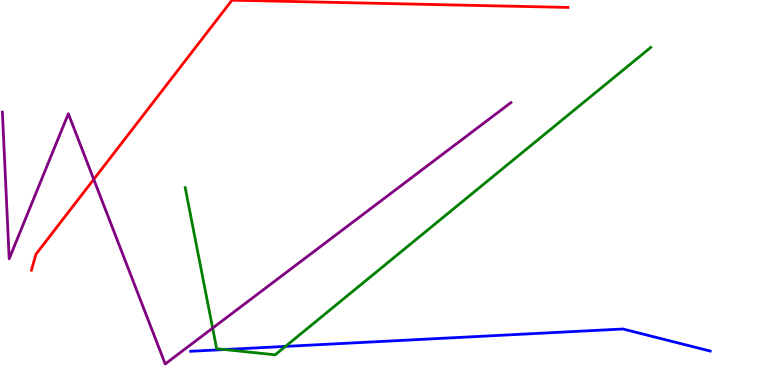[{'lines': ['blue', 'red'], 'intersections': []}, {'lines': ['green', 'red'], 'intersections': []}, {'lines': ['purple', 'red'], 'intersections': [{'x': 1.21, 'y': 5.34}]}, {'lines': ['blue', 'green'], 'intersections': [{'x': 2.9, 'y': 0.921}, {'x': 3.68, 'y': 1.0}]}, {'lines': ['blue', 'purple'], 'intersections': []}, {'lines': ['green', 'purple'], 'intersections': [{'x': 2.74, 'y': 1.48}]}]